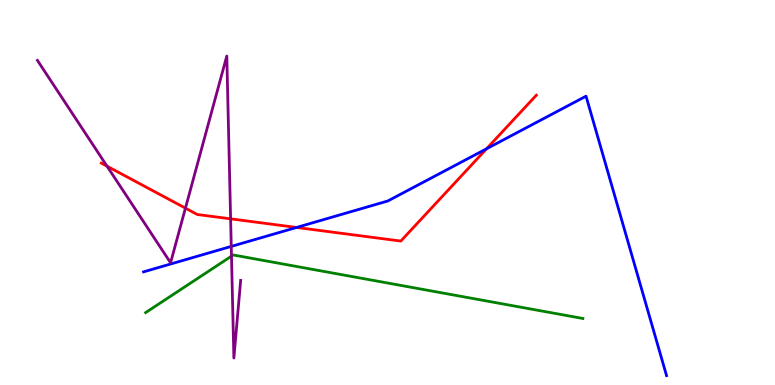[{'lines': ['blue', 'red'], 'intersections': [{'x': 3.83, 'y': 4.09}, {'x': 6.28, 'y': 6.14}]}, {'lines': ['green', 'red'], 'intersections': []}, {'lines': ['purple', 'red'], 'intersections': [{'x': 1.38, 'y': 5.68}, {'x': 2.39, 'y': 4.59}, {'x': 2.98, 'y': 4.32}]}, {'lines': ['blue', 'green'], 'intersections': []}, {'lines': ['blue', 'purple'], 'intersections': [{'x': 2.98, 'y': 3.6}]}, {'lines': ['green', 'purple'], 'intersections': [{'x': 2.99, 'y': 3.35}]}]